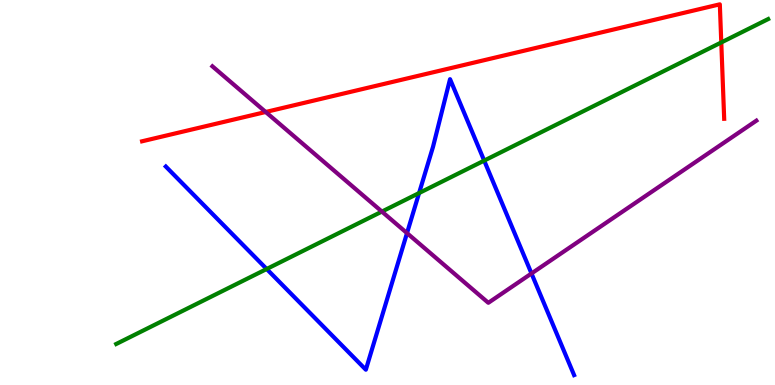[{'lines': ['blue', 'red'], 'intersections': []}, {'lines': ['green', 'red'], 'intersections': [{'x': 9.31, 'y': 8.9}]}, {'lines': ['purple', 'red'], 'intersections': [{'x': 3.43, 'y': 7.09}]}, {'lines': ['blue', 'green'], 'intersections': [{'x': 3.44, 'y': 3.01}, {'x': 5.41, 'y': 4.99}, {'x': 6.25, 'y': 5.83}]}, {'lines': ['blue', 'purple'], 'intersections': [{'x': 5.25, 'y': 3.95}, {'x': 6.86, 'y': 2.9}]}, {'lines': ['green', 'purple'], 'intersections': [{'x': 4.93, 'y': 4.5}]}]